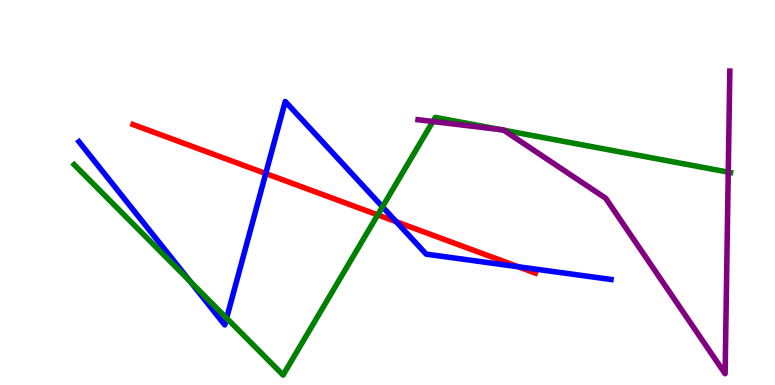[{'lines': ['blue', 'red'], 'intersections': [{'x': 3.43, 'y': 5.49}, {'x': 5.11, 'y': 4.24}, {'x': 6.69, 'y': 3.07}]}, {'lines': ['green', 'red'], 'intersections': [{'x': 4.87, 'y': 4.42}]}, {'lines': ['purple', 'red'], 'intersections': []}, {'lines': ['blue', 'green'], 'intersections': [{'x': 2.46, 'y': 2.69}, {'x': 2.92, 'y': 1.74}, {'x': 4.94, 'y': 4.63}]}, {'lines': ['blue', 'purple'], 'intersections': []}, {'lines': ['green', 'purple'], 'intersections': [{'x': 5.59, 'y': 6.84}, {'x': 6.47, 'y': 6.63}, {'x': 6.5, 'y': 6.62}, {'x': 9.4, 'y': 5.53}]}]